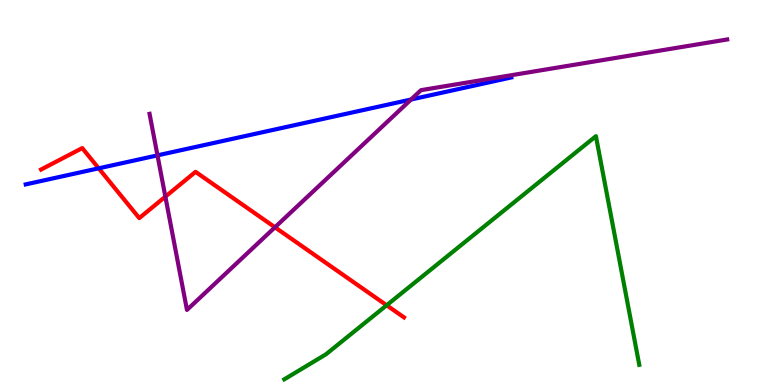[{'lines': ['blue', 'red'], 'intersections': [{'x': 1.27, 'y': 5.63}]}, {'lines': ['green', 'red'], 'intersections': [{'x': 4.99, 'y': 2.07}]}, {'lines': ['purple', 'red'], 'intersections': [{'x': 2.13, 'y': 4.89}, {'x': 3.55, 'y': 4.1}]}, {'lines': ['blue', 'green'], 'intersections': []}, {'lines': ['blue', 'purple'], 'intersections': [{'x': 2.03, 'y': 5.96}, {'x': 5.3, 'y': 7.42}]}, {'lines': ['green', 'purple'], 'intersections': []}]